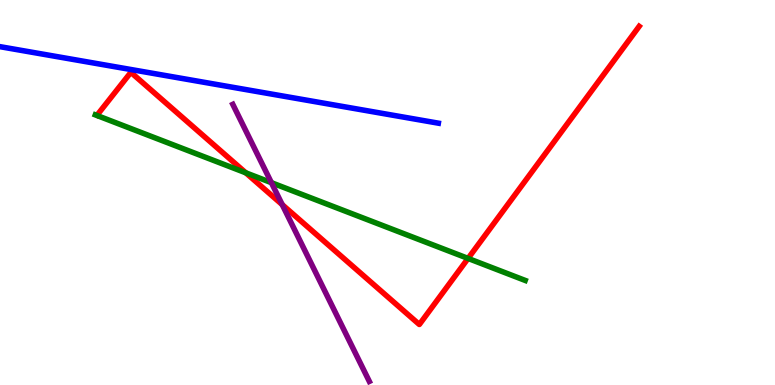[{'lines': ['blue', 'red'], 'intersections': []}, {'lines': ['green', 'red'], 'intersections': [{'x': 3.17, 'y': 5.51}, {'x': 6.04, 'y': 3.29}]}, {'lines': ['purple', 'red'], 'intersections': [{'x': 3.64, 'y': 4.68}]}, {'lines': ['blue', 'green'], 'intersections': []}, {'lines': ['blue', 'purple'], 'intersections': []}, {'lines': ['green', 'purple'], 'intersections': [{'x': 3.5, 'y': 5.26}]}]